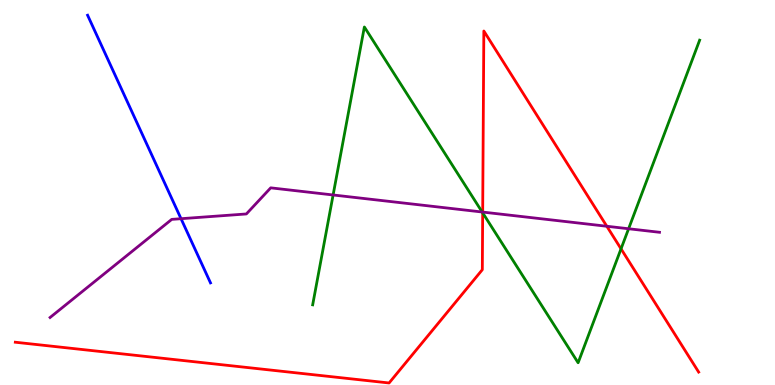[{'lines': ['blue', 'red'], 'intersections': []}, {'lines': ['green', 'red'], 'intersections': [{'x': 6.23, 'y': 4.47}, {'x': 8.01, 'y': 3.54}]}, {'lines': ['purple', 'red'], 'intersections': [{'x': 6.23, 'y': 4.49}, {'x': 7.83, 'y': 4.12}]}, {'lines': ['blue', 'green'], 'intersections': []}, {'lines': ['blue', 'purple'], 'intersections': [{'x': 2.34, 'y': 4.32}]}, {'lines': ['green', 'purple'], 'intersections': [{'x': 4.3, 'y': 4.94}, {'x': 6.22, 'y': 4.49}, {'x': 8.11, 'y': 4.06}]}]